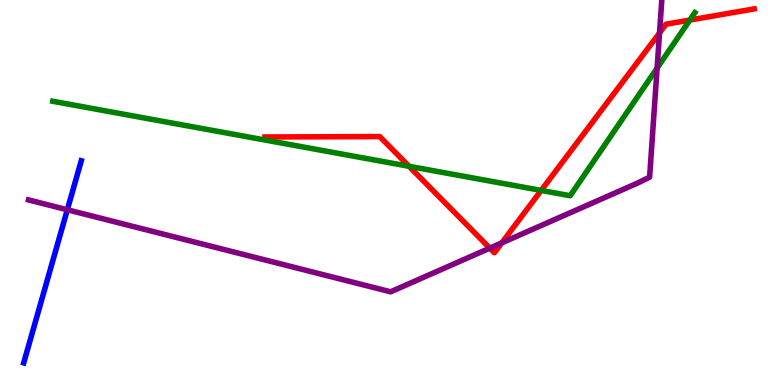[{'lines': ['blue', 'red'], 'intersections': []}, {'lines': ['green', 'red'], 'intersections': [{'x': 5.28, 'y': 5.68}, {'x': 6.98, 'y': 5.05}, {'x': 8.9, 'y': 9.48}]}, {'lines': ['purple', 'red'], 'intersections': [{'x': 6.32, 'y': 3.55}, {'x': 6.47, 'y': 3.69}, {'x': 8.51, 'y': 9.14}]}, {'lines': ['blue', 'green'], 'intersections': []}, {'lines': ['blue', 'purple'], 'intersections': [{'x': 0.869, 'y': 4.55}]}, {'lines': ['green', 'purple'], 'intersections': [{'x': 8.48, 'y': 8.23}]}]